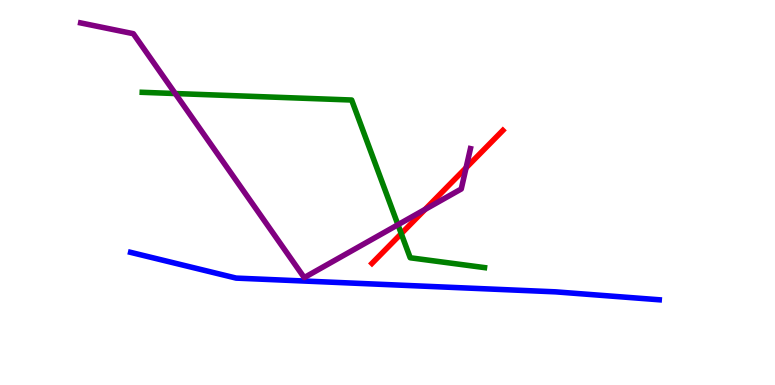[{'lines': ['blue', 'red'], 'intersections': []}, {'lines': ['green', 'red'], 'intersections': [{'x': 5.18, 'y': 3.93}]}, {'lines': ['purple', 'red'], 'intersections': [{'x': 5.49, 'y': 4.56}, {'x': 6.01, 'y': 5.64}]}, {'lines': ['blue', 'green'], 'intersections': []}, {'lines': ['blue', 'purple'], 'intersections': []}, {'lines': ['green', 'purple'], 'intersections': [{'x': 2.26, 'y': 7.57}, {'x': 5.13, 'y': 4.16}]}]